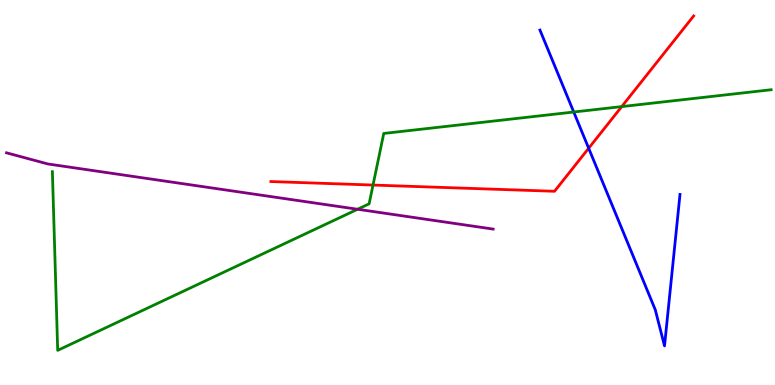[{'lines': ['blue', 'red'], 'intersections': [{'x': 7.6, 'y': 6.15}]}, {'lines': ['green', 'red'], 'intersections': [{'x': 4.81, 'y': 5.19}, {'x': 8.02, 'y': 7.23}]}, {'lines': ['purple', 'red'], 'intersections': []}, {'lines': ['blue', 'green'], 'intersections': [{'x': 7.4, 'y': 7.09}]}, {'lines': ['blue', 'purple'], 'intersections': []}, {'lines': ['green', 'purple'], 'intersections': [{'x': 4.61, 'y': 4.56}]}]